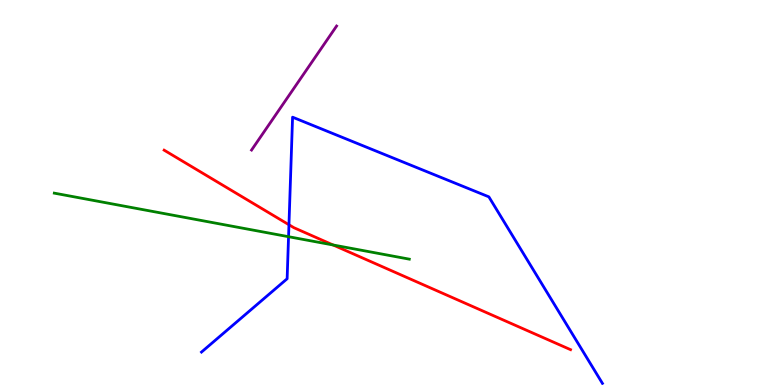[{'lines': ['blue', 'red'], 'intersections': [{'x': 3.73, 'y': 4.16}]}, {'lines': ['green', 'red'], 'intersections': [{'x': 4.3, 'y': 3.64}]}, {'lines': ['purple', 'red'], 'intersections': []}, {'lines': ['blue', 'green'], 'intersections': [{'x': 3.72, 'y': 3.85}]}, {'lines': ['blue', 'purple'], 'intersections': []}, {'lines': ['green', 'purple'], 'intersections': []}]